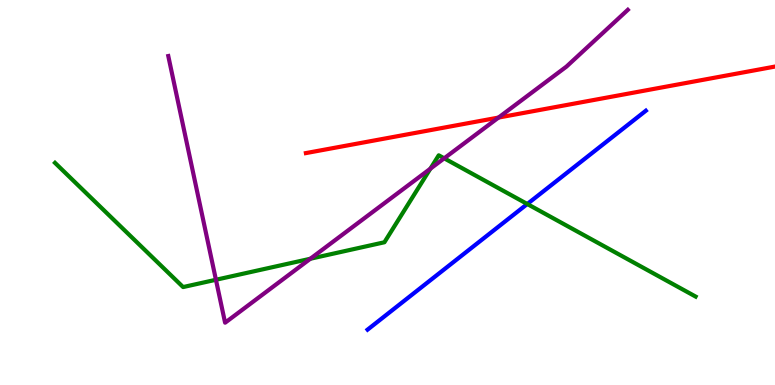[{'lines': ['blue', 'red'], 'intersections': []}, {'lines': ['green', 'red'], 'intersections': []}, {'lines': ['purple', 'red'], 'intersections': [{'x': 6.43, 'y': 6.95}]}, {'lines': ['blue', 'green'], 'intersections': [{'x': 6.8, 'y': 4.7}]}, {'lines': ['blue', 'purple'], 'intersections': []}, {'lines': ['green', 'purple'], 'intersections': [{'x': 2.79, 'y': 2.73}, {'x': 4.0, 'y': 3.28}, {'x': 5.55, 'y': 5.62}, {'x': 5.73, 'y': 5.89}]}]